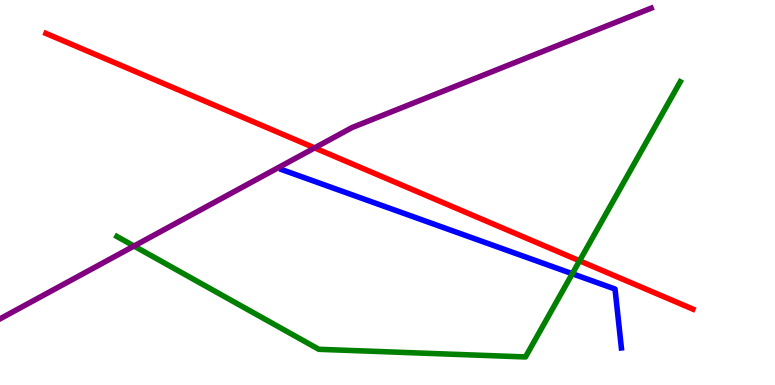[{'lines': ['blue', 'red'], 'intersections': []}, {'lines': ['green', 'red'], 'intersections': [{'x': 7.48, 'y': 3.23}]}, {'lines': ['purple', 'red'], 'intersections': [{'x': 4.06, 'y': 6.16}]}, {'lines': ['blue', 'green'], 'intersections': [{'x': 7.38, 'y': 2.89}]}, {'lines': ['blue', 'purple'], 'intersections': []}, {'lines': ['green', 'purple'], 'intersections': [{'x': 1.73, 'y': 3.61}]}]